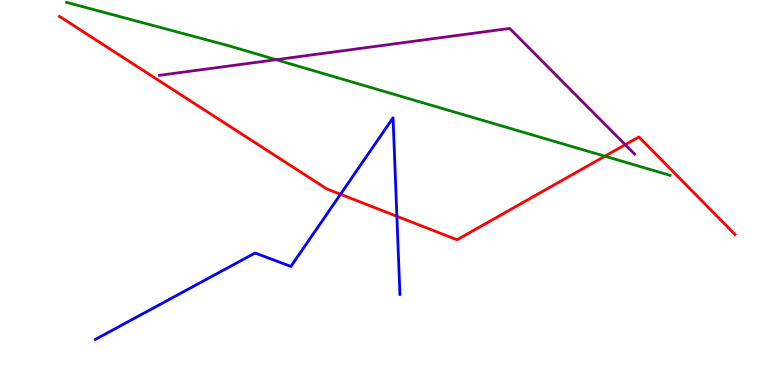[{'lines': ['blue', 'red'], 'intersections': [{'x': 4.39, 'y': 4.95}, {'x': 5.12, 'y': 4.38}]}, {'lines': ['green', 'red'], 'intersections': [{'x': 7.8, 'y': 5.94}]}, {'lines': ['purple', 'red'], 'intersections': [{'x': 8.07, 'y': 6.24}]}, {'lines': ['blue', 'green'], 'intersections': []}, {'lines': ['blue', 'purple'], 'intersections': []}, {'lines': ['green', 'purple'], 'intersections': [{'x': 3.56, 'y': 8.45}]}]